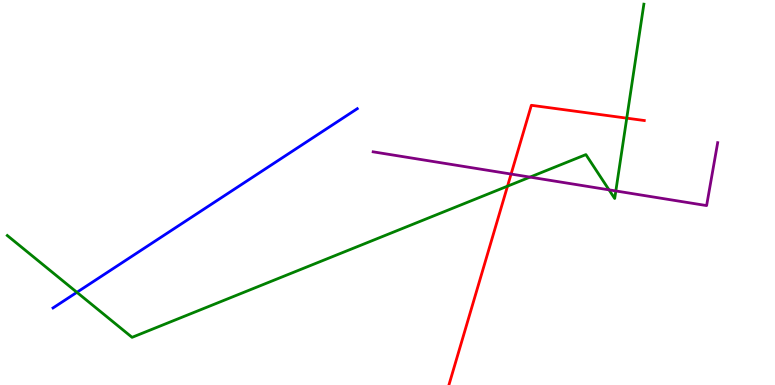[{'lines': ['blue', 'red'], 'intersections': []}, {'lines': ['green', 'red'], 'intersections': [{'x': 6.55, 'y': 5.16}, {'x': 8.09, 'y': 6.93}]}, {'lines': ['purple', 'red'], 'intersections': [{'x': 6.59, 'y': 5.48}]}, {'lines': ['blue', 'green'], 'intersections': [{'x': 0.992, 'y': 2.41}]}, {'lines': ['blue', 'purple'], 'intersections': []}, {'lines': ['green', 'purple'], 'intersections': [{'x': 6.84, 'y': 5.4}, {'x': 7.86, 'y': 5.07}, {'x': 7.95, 'y': 5.04}]}]